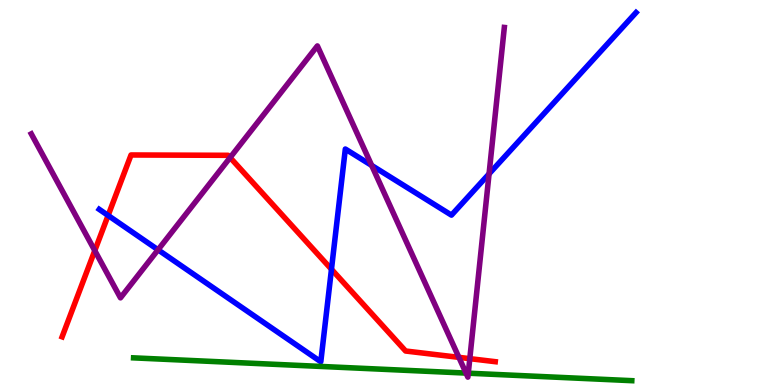[{'lines': ['blue', 'red'], 'intersections': [{'x': 1.4, 'y': 4.4}, {'x': 4.28, 'y': 3.01}]}, {'lines': ['green', 'red'], 'intersections': []}, {'lines': ['purple', 'red'], 'intersections': [{'x': 1.22, 'y': 3.49}, {'x': 2.97, 'y': 5.91}, {'x': 5.92, 'y': 0.718}, {'x': 6.06, 'y': 0.684}]}, {'lines': ['blue', 'green'], 'intersections': []}, {'lines': ['blue', 'purple'], 'intersections': [{'x': 2.04, 'y': 3.51}, {'x': 4.8, 'y': 5.7}, {'x': 6.31, 'y': 5.48}]}, {'lines': ['green', 'purple'], 'intersections': [{'x': 6.01, 'y': 0.31}, {'x': 6.04, 'y': 0.307}]}]